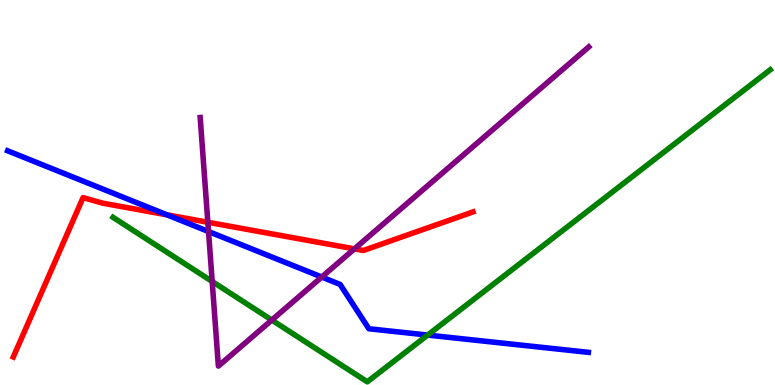[{'lines': ['blue', 'red'], 'intersections': [{'x': 2.15, 'y': 4.42}]}, {'lines': ['green', 'red'], 'intersections': []}, {'lines': ['purple', 'red'], 'intersections': [{'x': 2.68, 'y': 4.23}, {'x': 4.57, 'y': 3.54}]}, {'lines': ['blue', 'green'], 'intersections': [{'x': 5.52, 'y': 1.3}]}, {'lines': ['blue', 'purple'], 'intersections': [{'x': 2.69, 'y': 3.99}, {'x': 4.15, 'y': 2.8}]}, {'lines': ['green', 'purple'], 'intersections': [{'x': 2.74, 'y': 2.69}, {'x': 3.51, 'y': 1.69}]}]